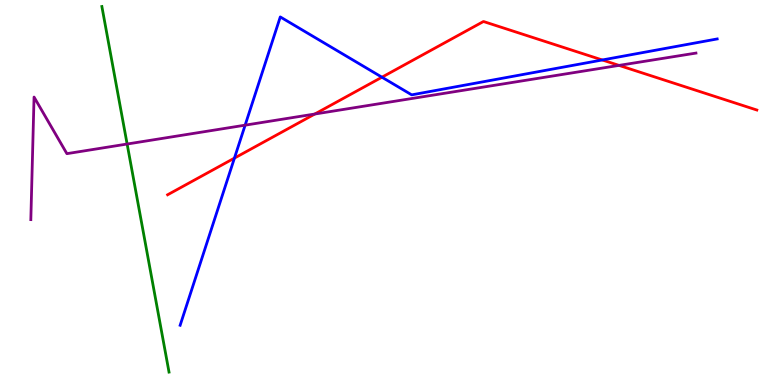[{'lines': ['blue', 'red'], 'intersections': [{'x': 3.02, 'y': 5.89}, {'x': 4.93, 'y': 7.99}, {'x': 7.77, 'y': 8.44}]}, {'lines': ['green', 'red'], 'intersections': []}, {'lines': ['purple', 'red'], 'intersections': [{'x': 4.06, 'y': 7.04}, {'x': 7.99, 'y': 8.3}]}, {'lines': ['blue', 'green'], 'intersections': []}, {'lines': ['blue', 'purple'], 'intersections': [{'x': 3.16, 'y': 6.75}]}, {'lines': ['green', 'purple'], 'intersections': [{'x': 1.64, 'y': 6.26}]}]